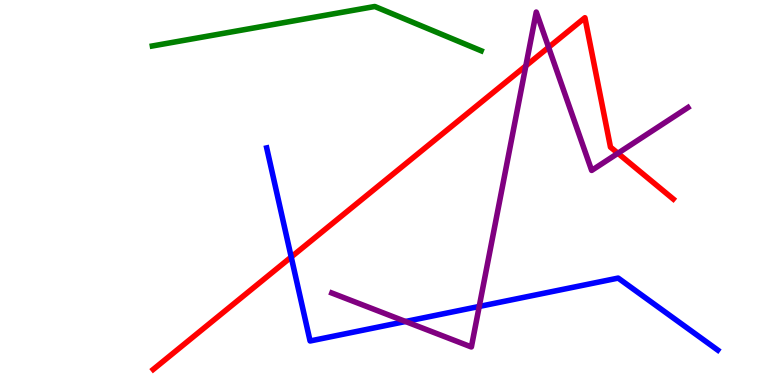[{'lines': ['blue', 'red'], 'intersections': [{'x': 3.76, 'y': 3.32}]}, {'lines': ['green', 'red'], 'intersections': []}, {'lines': ['purple', 'red'], 'intersections': [{'x': 6.79, 'y': 8.29}, {'x': 7.08, 'y': 8.77}, {'x': 7.97, 'y': 6.02}]}, {'lines': ['blue', 'green'], 'intersections': []}, {'lines': ['blue', 'purple'], 'intersections': [{'x': 5.23, 'y': 1.65}, {'x': 6.18, 'y': 2.04}]}, {'lines': ['green', 'purple'], 'intersections': []}]